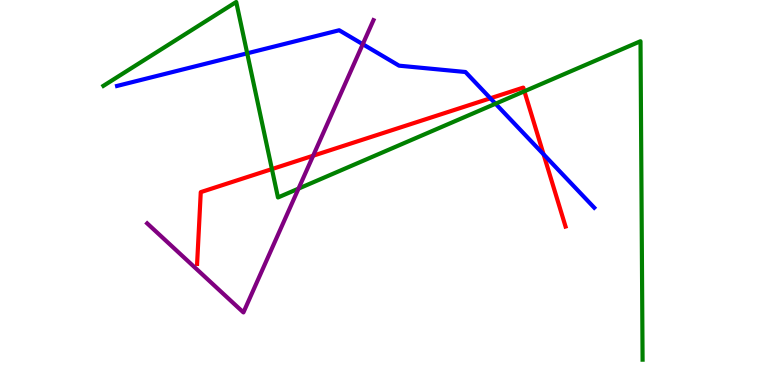[{'lines': ['blue', 'red'], 'intersections': [{'x': 6.33, 'y': 7.45}, {'x': 7.01, 'y': 5.99}]}, {'lines': ['green', 'red'], 'intersections': [{'x': 3.51, 'y': 5.61}, {'x': 6.77, 'y': 7.63}]}, {'lines': ['purple', 'red'], 'intersections': [{'x': 4.04, 'y': 5.96}]}, {'lines': ['blue', 'green'], 'intersections': [{'x': 3.19, 'y': 8.62}, {'x': 6.39, 'y': 7.31}]}, {'lines': ['blue', 'purple'], 'intersections': [{'x': 4.68, 'y': 8.85}]}, {'lines': ['green', 'purple'], 'intersections': [{'x': 3.85, 'y': 5.1}]}]